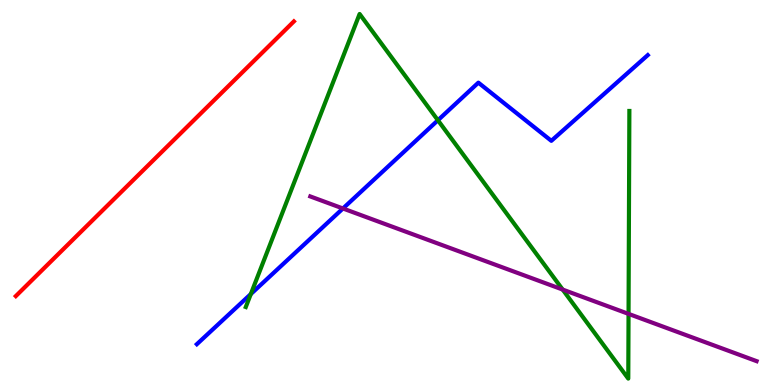[{'lines': ['blue', 'red'], 'intersections': []}, {'lines': ['green', 'red'], 'intersections': []}, {'lines': ['purple', 'red'], 'intersections': []}, {'lines': ['blue', 'green'], 'intersections': [{'x': 3.24, 'y': 2.36}, {'x': 5.65, 'y': 6.88}]}, {'lines': ['blue', 'purple'], 'intersections': [{'x': 4.42, 'y': 4.58}]}, {'lines': ['green', 'purple'], 'intersections': [{'x': 7.26, 'y': 2.48}, {'x': 8.11, 'y': 1.85}]}]